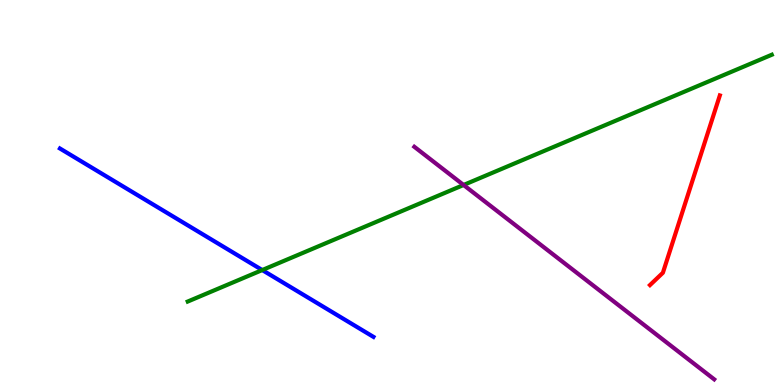[{'lines': ['blue', 'red'], 'intersections': []}, {'lines': ['green', 'red'], 'intersections': []}, {'lines': ['purple', 'red'], 'intersections': []}, {'lines': ['blue', 'green'], 'intersections': [{'x': 3.38, 'y': 2.99}]}, {'lines': ['blue', 'purple'], 'intersections': []}, {'lines': ['green', 'purple'], 'intersections': [{'x': 5.98, 'y': 5.2}]}]